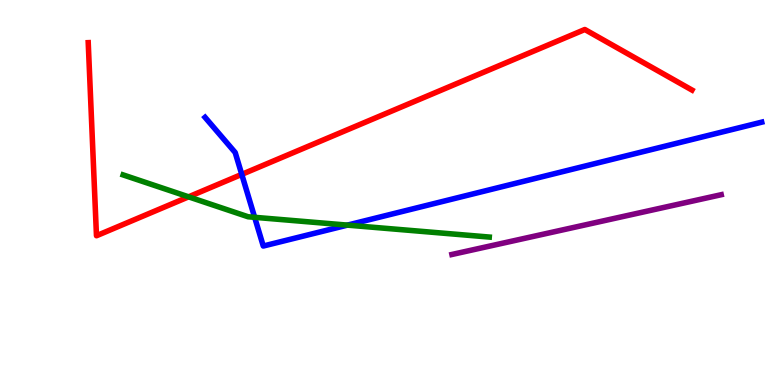[{'lines': ['blue', 'red'], 'intersections': [{'x': 3.12, 'y': 5.47}]}, {'lines': ['green', 'red'], 'intersections': [{'x': 2.43, 'y': 4.89}]}, {'lines': ['purple', 'red'], 'intersections': []}, {'lines': ['blue', 'green'], 'intersections': [{'x': 3.29, 'y': 4.36}, {'x': 4.48, 'y': 4.15}]}, {'lines': ['blue', 'purple'], 'intersections': []}, {'lines': ['green', 'purple'], 'intersections': []}]